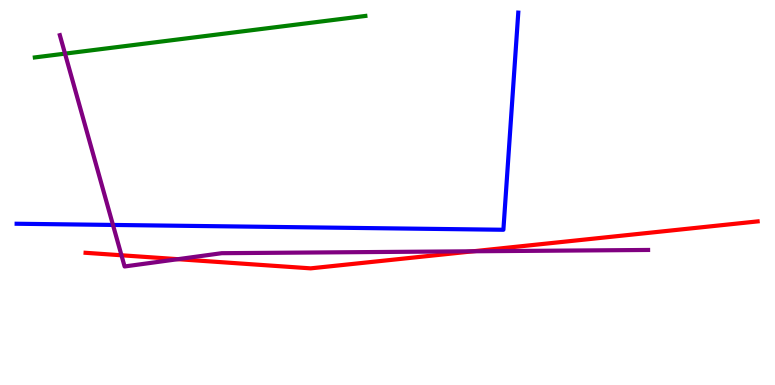[{'lines': ['blue', 'red'], 'intersections': []}, {'lines': ['green', 'red'], 'intersections': []}, {'lines': ['purple', 'red'], 'intersections': [{'x': 1.57, 'y': 3.37}, {'x': 2.3, 'y': 3.27}, {'x': 6.11, 'y': 3.47}]}, {'lines': ['blue', 'green'], 'intersections': []}, {'lines': ['blue', 'purple'], 'intersections': [{'x': 1.46, 'y': 4.16}]}, {'lines': ['green', 'purple'], 'intersections': [{'x': 0.839, 'y': 8.61}]}]